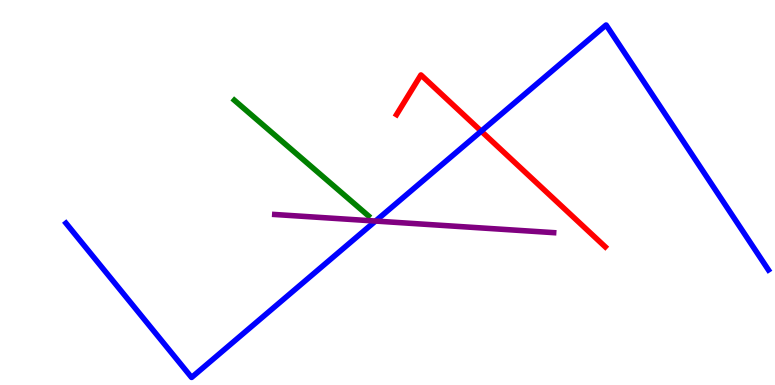[{'lines': ['blue', 'red'], 'intersections': [{'x': 6.21, 'y': 6.59}]}, {'lines': ['green', 'red'], 'intersections': []}, {'lines': ['purple', 'red'], 'intersections': []}, {'lines': ['blue', 'green'], 'intersections': []}, {'lines': ['blue', 'purple'], 'intersections': [{'x': 4.85, 'y': 4.26}]}, {'lines': ['green', 'purple'], 'intersections': []}]